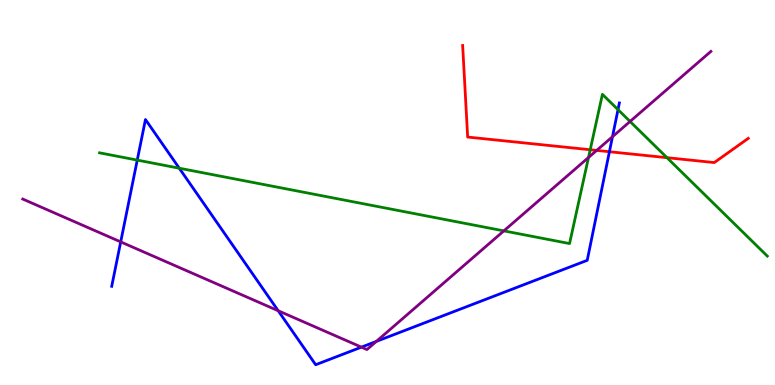[{'lines': ['blue', 'red'], 'intersections': [{'x': 7.86, 'y': 6.06}]}, {'lines': ['green', 'red'], 'intersections': [{'x': 7.62, 'y': 6.11}, {'x': 8.61, 'y': 5.9}]}, {'lines': ['purple', 'red'], 'intersections': [{'x': 7.7, 'y': 6.09}]}, {'lines': ['blue', 'green'], 'intersections': [{'x': 1.77, 'y': 5.84}, {'x': 2.31, 'y': 5.63}, {'x': 7.97, 'y': 7.15}]}, {'lines': ['blue', 'purple'], 'intersections': [{'x': 1.56, 'y': 3.72}, {'x': 3.59, 'y': 1.93}, {'x': 4.66, 'y': 0.983}, {'x': 4.86, 'y': 1.13}, {'x': 7.9, 'y': 6.45}]}, {'lines': ['green', 'purple'], 'intersections': [{'x': 6.5, 'y': 4.0}, {'x': 7.59, 'y': 5.91}, {'x': 8.13, 'y': 6.85}]}]